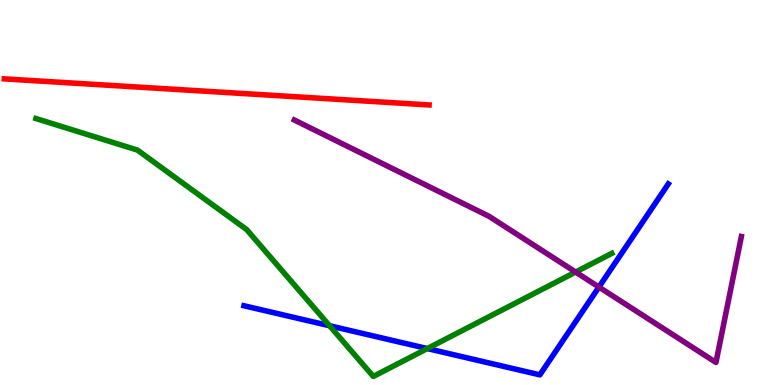[{'lines': ['blue', 'red'], 'intersections': []}, {'lines': ['green', 'red'], 'intersections': []}, {'lines': ['purple', 'red'], 'intersections': []}, {'lines': ['blue', 'green'], 'intersections': [{'x': 4.25, 'y': 1.54}, {'x': 5.51, 'y': 0.946}]}, {'lines': ['blue', 'purple'], 'intersections': [{'x': 7.73, 'y': 2.54}]}, {'lines': ['green', 'purple'], 'intersections': [{'x': 7.43, 'y': 2.93}]}]